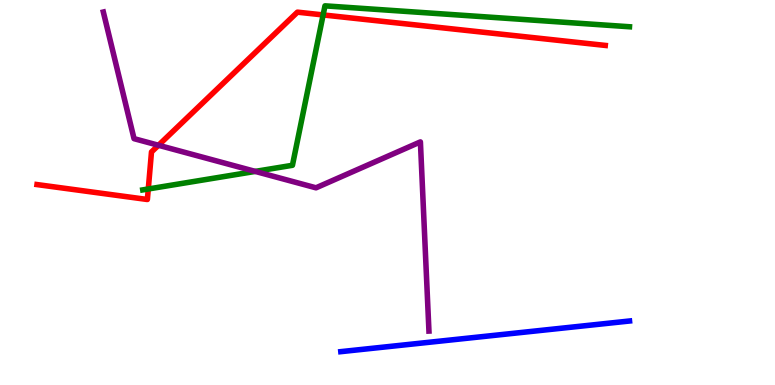[{'lines': ['blue', 'red'], 'intersections': []}, {'lines': ['green', 'red'], 'intersections': [{'x': 1.91, 'y': 5.09}, {'x': 4.17, 'y': 9.61}]}, {'lines': ['purple', 'red'], 'intersections': [{'x': 2.04, 'y': 6.23}]}, {'lines': ['blue', 'green'], 'intersections': []}, {'lines': ['blue', 'purple'], 'intersections': []}, {'lines': ['green', 'purple'], 'intersections': [{'x': 3.29, 'y': 5.55}]}]